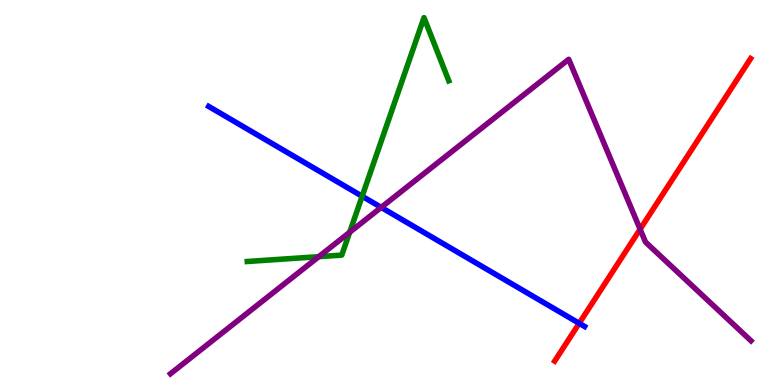[{'lines': ['blue', 'red'], 'intersections': [{'x': 7.47, 'y': 1.6}]}, {'lines': ['green', 'red'], 'intersections': []}, {'lines': ['purple', 'red'], 'intersections': [{'x': 8.26, 'y': 4.05}]}, {'lines': ['blue', 'green'], 'intersections': [{'x': 4.67, 'y': 4.9}]}, {'lines': ['blue', 'purple'], 'intersections': [{'x': 4.92, 'y': 4.61}]}, {'lines': ['green', 'purple'], 'intersections': [{'x': 4.11, 'y': 3.33}, {'x': 4.51, 'y': 3.97}]}]